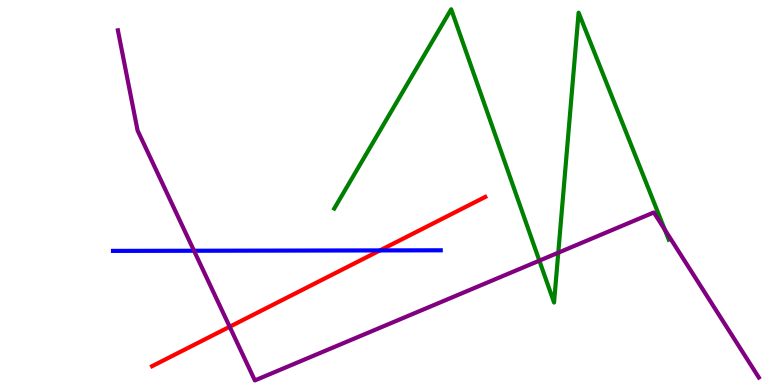[{'lines': ['blue', 'red'], 'intersections': [{'x': 4.9, 'y': 3.5}]}, {'lines': ['green', 'red'], 'intersections': []}, {'lines': ['purple', 'red'], 'intersections': [{'x': 2.96, 'y': 1.51}]}, {'lines': ['blue', 'green'], 'intersections': []}, {'lines': ['blue', 'purple'], 'intersections': [{'x': 2.5, 'y': 3.49}]}, {'lines': ['green', 'purple'], 'intersections': [{'x': 6.96, 'y': 3.23}, {'x': 7.2, 'y': 3.44}, {'x': 8.58, 'y': 4.03}]}]